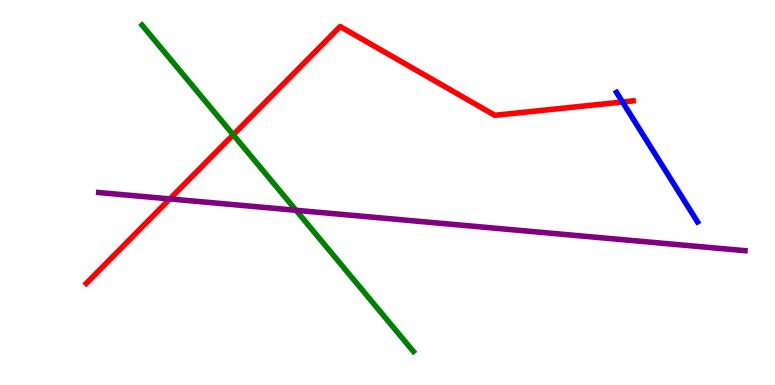[{'lines': ['blue', 'red'], 'intersections': [{'x': 8.03, 'y': 7.35}]}, {'lines': ['green', 'red'], 'intersections': [{'x': 3.01, 'y': 6.5}]}, {'lines': ['purple', 'red'], 'intersections': [{'x': 2.19, 'y': 4.83}]}, {'lines': ['blue', 'green'], 'intersections': []}, {'lines': ['blue', 'purple'], 'intersections': []}, {'lines': ['green', 'purple'], 'intersections': [{'x': 3.82, 'y': 4.54}]}]